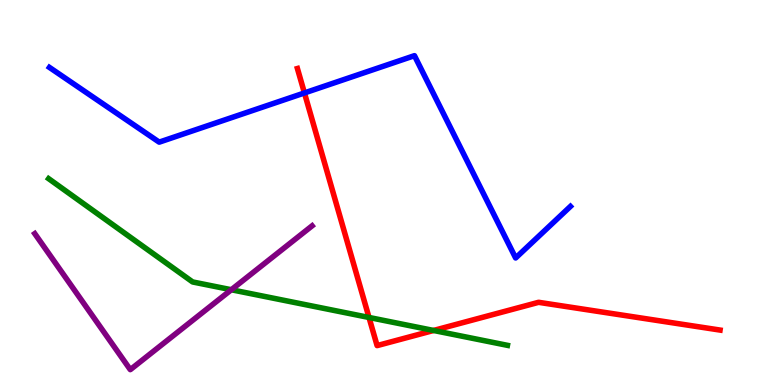[{'lines': ['blue', 'red'], 'intersections': [{'x': 3.93, 'y': 7.59}]}, {'lines': ['green', 'red'], 'intersections': [{'x': 4.76, 'y': 1.75}, {'x': 5.59, 'y': 1.42}]}, {'lines': ['purple', 'red'], 'intersections': []}, {'lines': ['blue', 'green'], 'intersections': []}, {'lines': ['blue', 'purple'], 'intersections': []}, {'lines': ['green', 'purple'], 'intersections': [{'x': 2.98, 'y': 2.47}]}]